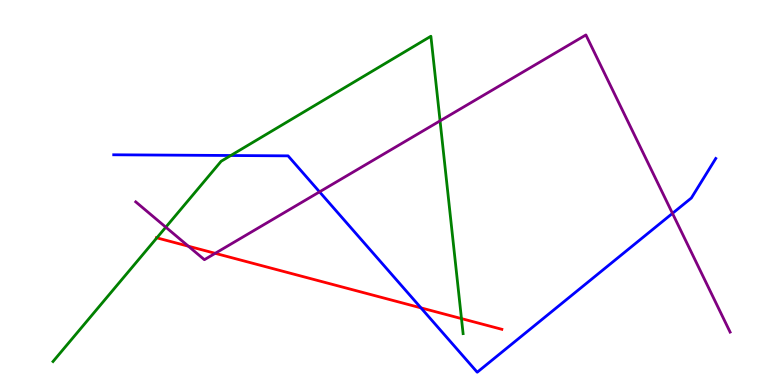[{'lines': ['blue', 'red'], 'intersections': [{'x': 5.43, 'y': 2.0}]}, {'lines': ['green', 'red'], 'intersections': [{'x': 2.02, 'y': 3.82}, {'x': 5.95, 'y': 1.72}]}, {'lines': ['purple', 'red'], 'intersections': [{'x': 2.43, 'y': 3.6}, {'x': 2.78, 'y': 3.42}]}, {'lines': ['blue', 'green'], 'intersections': [{'x': 2.98, 'y': 5.96}]}, {'lines': ['blue', 'purple'], 'intersections': [{'x': 4.12, 'y': 5.02}, {'x': 8.68, 'y': 4.46}]}, {'lines': ['green', 'purple'], 'intersections': [{'x': 2.14, 'y': 4.1}, {'x': 5.68, 'y': 6.86}]}]